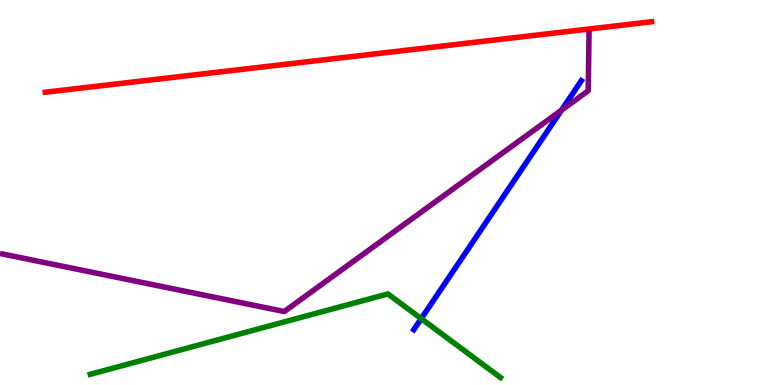[{'lines': ['blue', 'red'], 'intersections': []}, {'lines': ['green', 'red'], 'intersections': []}, {'lines': ['purple', 'red'], 'intersections': []}, {'lines': ['blue', 'green'], 'intersections': [{'x': 5.44, 'y': 1.72}]}, {'lines': ['blue', 'purple'], 'intersections': [{'x': 7.25, 'y': 7.14}]}, {'lines': ['green', 'purple'], 'intersections': []}]